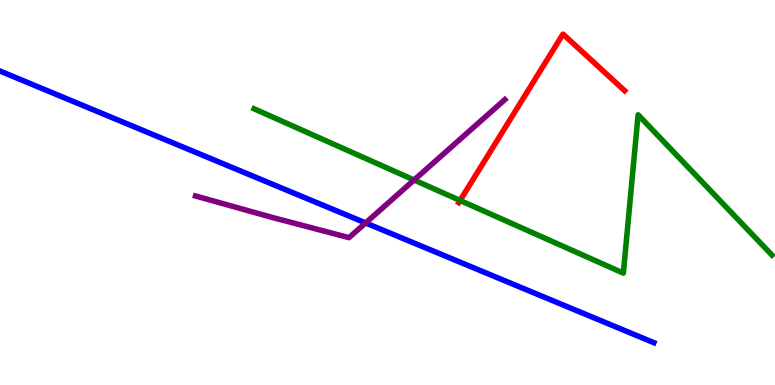[{'lines': ['blue', 'red'], 'intersections': []}, {'lines': ['green', 'red'], 'intersections': [{'x': 5.94, 'y': 4.79}]}, {'lines': ['purple', 'red'], 'intersections': []}, {'lines': ['blue', 'green'], 'intersections': []}, {'lines': ['blue', 'purple'], 'intersections': [{'x': 4.72, 'y': 4.21}]}, {'lines': ['green', 'purple'], 'intersections': [{'x': 5.34, 'y': 5.32}]}]